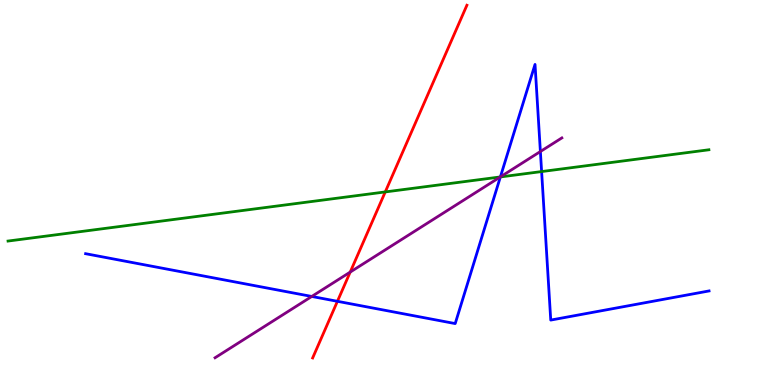[{'lines': ['blue', 'red'], 'intersections': [{'x': 4.35, 'y': 2.17}]}, {'lines': ['green', 'red'], 'intersections': [{'x': 4.97, 'y': 5.01}]}, {'lines': ['purple', 'red'], 'intersections': [{'x': 4.52, 'y': 2.93}]}, {'lines': ['blue', 'green'], 'intersections': [{'x': 6.46, 'y': 5.4}, {'x': 6.99, 'y': 5.54}]}, {'lines': ['blue', 'purple'], 'intersections': [{'x': 4.02, 'y': 2.3}, {'x': 6.46, 'y': 5.41}, {'x': 6.97, 'y': 6.06}]}, {'lines': ['green', 'purple'], 'intersections': [{'x': 6.46, 'y': 5.4}]}]